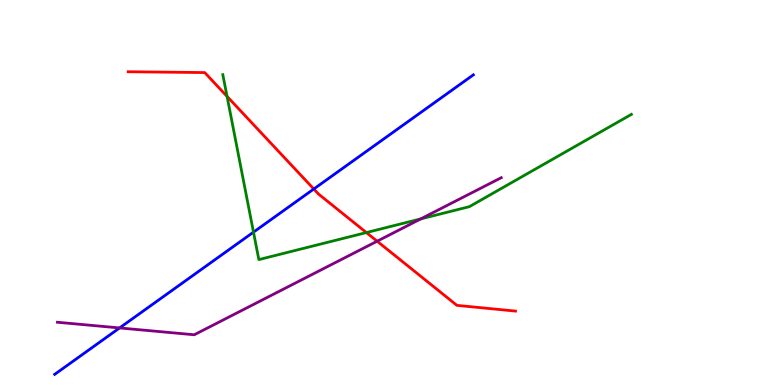[{'lines': ['blue', 'red'], 'intersections': [{'x': 4.05, 'y': 5.09}]}, {'lines': ['green', 'red'], 'intersections': [{'x': 2.93, 'y': 7.5}, {'x': 4.73, 'y': 3.96}]}, {'lines': ['purple', 'red'], 'intersections': [{'x': 4.87, 'y': 3.73}]}, {'lines': ['blue', 'green'], 'intersections': [{'x': 3.27, 'y': 3.97}]}, {'lines': ['blue', 'purple'], 'intersections': [{'x': 1.54, 'y': 1.48}]}, {'lines': ['green', 'purple'], 'intersections': [{'x': 5.43, 'y': 4.31}]}]